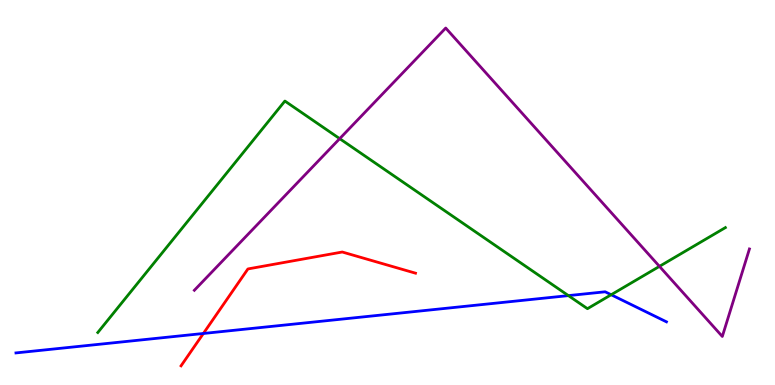[{'lines': ['blue', 'red'], 'intersections': [{'x': 2.62, 'y': 1.34}]}, {'lines': ['green', 'red'], 'intersections': []}, {'lines': ['purple', 'red'], 'intersections': []}, {'lines': ['blue', 'green'], 'intersections': [{'x': 7.33, 'y': 2.32}, {'x': 7.89, 'y': 2.34}]}, {'lines': ['blue', 'purple'], 'intersections': []}, {'lines': ['green', 'purple'], 'intersections': [{'x': 4.38, 'y': 6.4}, {'x': 8.51, 'y': 3.08}]}]